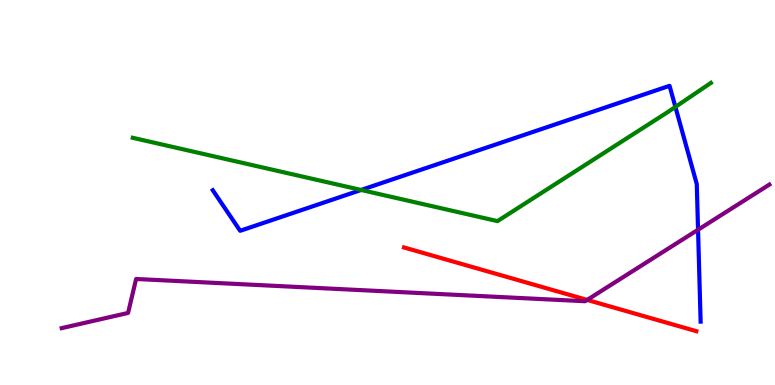[{'lines': ['blue', 'red'], 'intersections': []}, {'lines': ['green', 'red'], 'intersections': []}, {'lines': ['purple', 'red'], 'intersections': [{'x': 7.58, 'y': 2.21}]}, {'lines': ['blue', 'green'], 'intersections': [{'x': 4.66, 'y': 5.07}, {'x': 8.71, 'y': 7.22}]}, {'lines': ['blue', 'purple'], 'intersections': [{'x': 9.01, 'y': 4.03}]}, {'lines': ['green', 'purple'], 'intersections': []}]